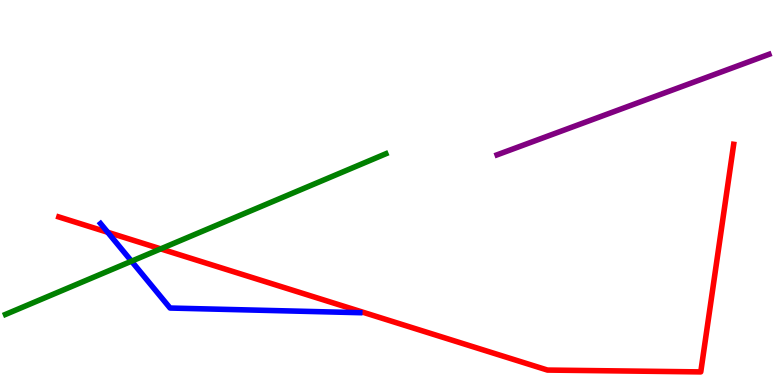[{'lines': ['blue', 'red'], 'intersections': [{'x': 1.39, 'y': 3.97}]}, {'lines': ['green', 'red'], 'intersections': [{'x': 2.07, 'y': 3.54}]}, {'lines': ['purple', 'red'], 'intersections': []}, {'lines': ['blue', 'green'], 'intersections': [{'x': 1.7, 'y': 3.22}]}, {'lines': ['blue', 'purple'], 'intersections': []}, {'lines': ['green', 'purple'], 'intersections': []}]